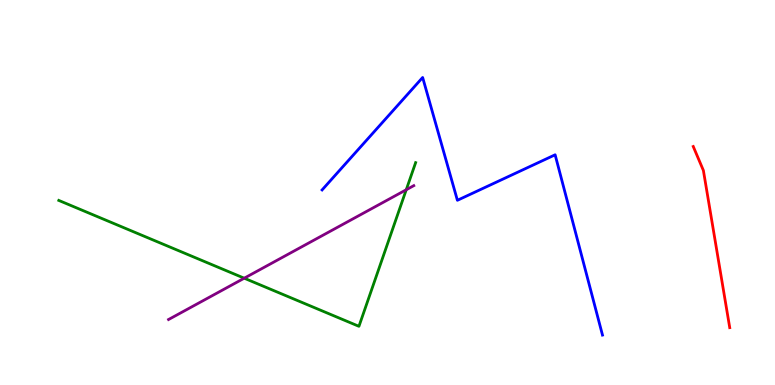[{'lines': ['blue', 'red'], 'intersections': []}, {'lines': ['green', 'red'], 'intersections': []}, {'lines': ['purple', 'red'], 'intersections': []}, {'lines': ['blue', 'green'], 'intersections': []}, {'lines': ['blue', 'purple'], 'intersections': []}, {'lines': ['green', 'purple'], 'intersections': [{'x': 3.15, 'y': 2.77}, {'x': 5.24, 'y': 5.07}]}]